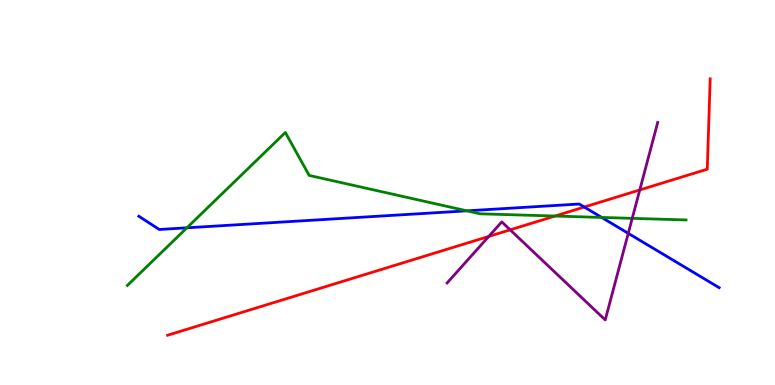[{'lines': ['blue', 'red'], 'intersections': [{'x': 7.54, 'y': 4.62}]}, {'lines': ['green', 'red'], 'intersections': [{'x': 7.16, 'y': 4.39}]}, {'lines': ['purple', 'red'], 'intersections': [{'x': 6.31, 'y': 3.86}, {'x': 6.58, 'y': 4.03}, {'x': 8.26, 'y': 5.07}]}, {'lines': ['blue', 'green'], 'intersections': [{'x': 2.41, 'y': 4.08}, {'x': 6.02, 'y': 4.52}, {'x': 7.76, 'y': 4.35}]}, {'lines': ['blue', 'purple'], 'intersections': [{'x': 8.11, 'y': 3.94}]}, {'lines': ['green', 'purple'], 'intersections': [{'x': 8.16, 'y': 4.33}]}]